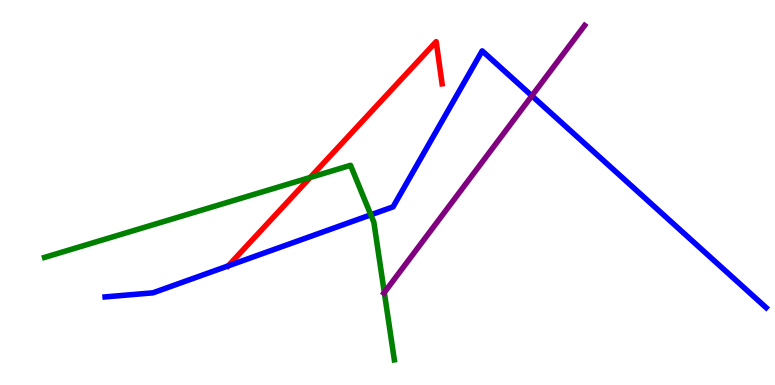[{'lines': ['blue', 'red'], 'intersections': [{'x': 2.94, 'y': 3.09}]}, {'lines': ['green', 'red'], 'intersections': [{'x': 4.0, 'y': 5.39}]}, {'lines': ['purple', 'red'], 'intersections': []}, {'lines': ['blue', 'green'], 'intersections': [{'x': 4.78, 'y': 4.42}]}, {'lines': ['blue', 'purple'], 'intersections': [{'x': 6.86, 'y': 7.51}]}, {'lines': ['green', 'purple'], 'intersections': [{'x': 4.96, 'y': 2.4}]}]